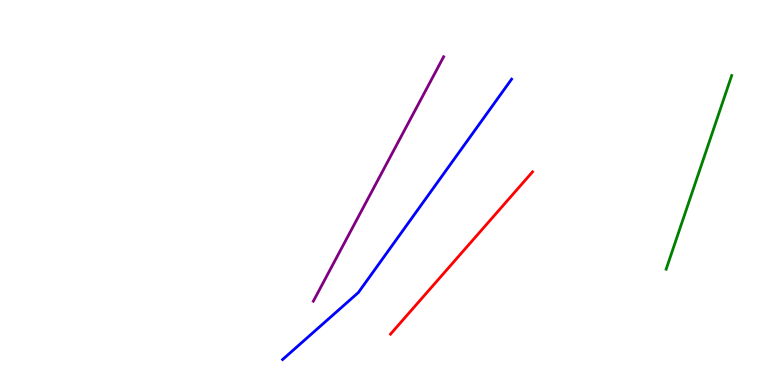[{'lines': ['blue', 'red'], 'intersections': []}, {'lines': ['green', 'red'], 'intersections': []}, {'lines': ['purple', 'red'], 'intersections': []}, {'lines': ['blue', 'green'], 'intersections': []}, {'lines': ['blue', 'purple'], 'intersections': []}, {'lines': ['green', 'purple'], 'intersections': []}]